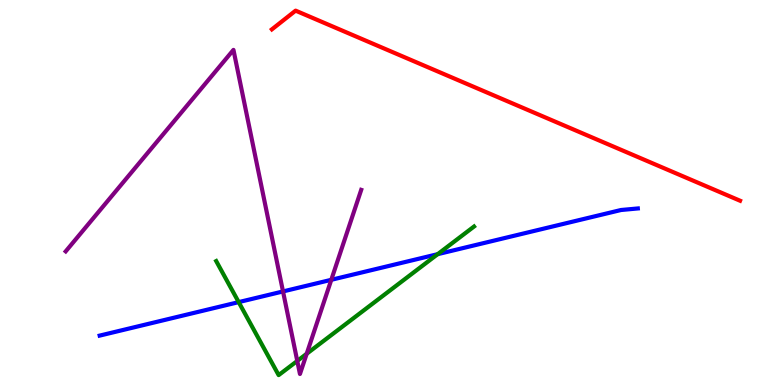[{'lines': ['blue', 'red'], 'intersections': []}, {'lines': ['green', 'red'], 'intersections': []}, {'lines': ['purple', 'red'], 'intersections': []}, {'lines': ['blue', 'green'], 'intersections': [{'x': 3.08, 'y': 2.15}, {'x': 5.65, 'y': 3.4}]}, {'lines': ['blue', 'purple'], 'intersections': [{'x': 3.65, 'y': 2.43}, {'x': 4.27, 'y': 2.73}]}, {'lines': ['green', 'purple'], 'intersections': [{'x': 3.84, 'y': 0.625}, {'x': 3.96, 'y': 0.811}]}]